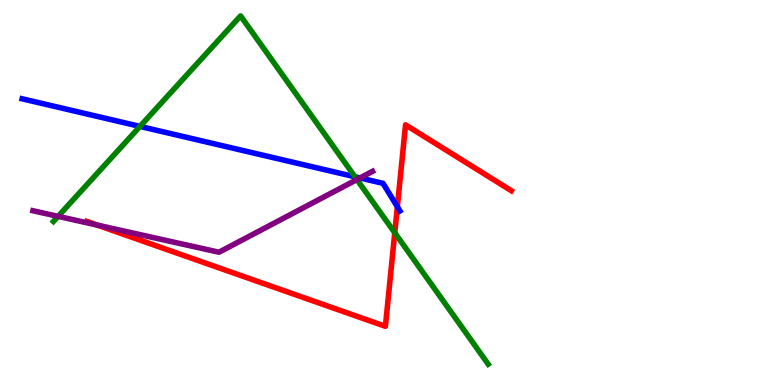[{'lines': ['blue', 'red'], 'intersections': [{'x': 5.13, 'y': 4.63}]}, {'lines': ['green', 'red'], 'intersections': [{'x': 5.09, 'y': 3.95}]}, {'lines': ['purple', 'red'], 'intersections': [{'x': 1.26, 'y': 4.15}]}, {'lines': ['blue', 'green'], 'intersections': [{'x': 1.81, 'y': 6.72}, {'x': 4.58, 'y': 5.41}]}, {'lines': ['blue', 'purple'], 'intersections': [{'x': 4.64, 'y': 5.38}]}, {'lines': ['green', 'purple'], 'intersections': [{'x': 0.75, 'y': 4.38}, {'x': 4.61, 'y': 5.34}]}]